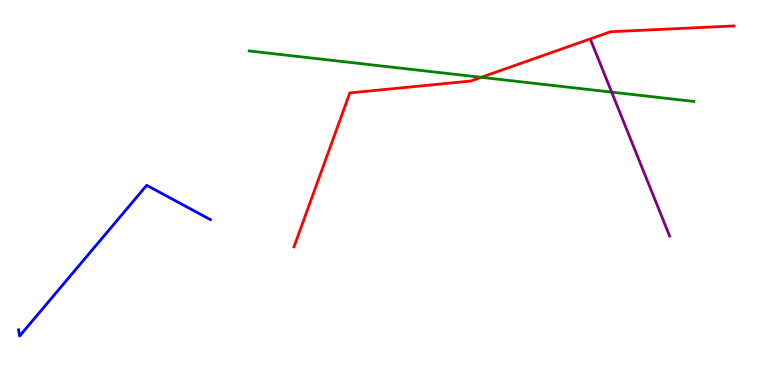[{'lines': ['blue', 'red'], 'intersections': []}, {'lines': ['green', 'red'], 'intersections': [{'x': 6.21, 'y': 7.99}]}, {'lines': ['purple', 'red'], 'intersections': []}, {'lines': ['blue', 'green'], 'intersections': []}, {'lines': ['blue', 'purple'], 'intersections': []}, {'lines': ['green', 'purple'], 'intersections': [{'x': 7.89, 'y': 7.61}]}]